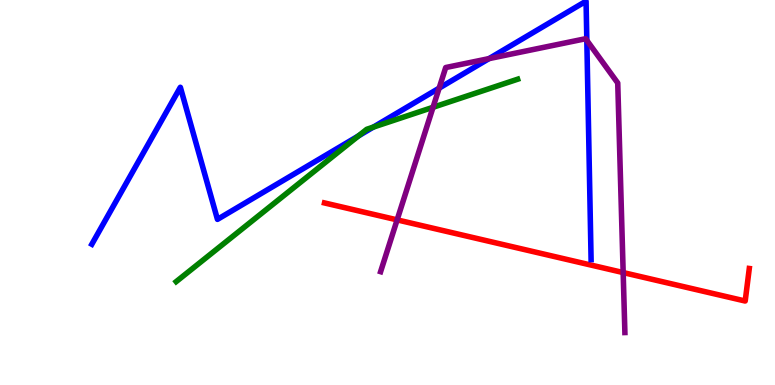[{'lines': ['blue', 'red'], 'intersections': []}, {'lines': ['green', 'red'], 'intersections': []}, {'lines': ['purple', 'red'], 'intersections': [{'x': 5.12, 'y': 4.29}, {'x': 8.04, 'y': 2.92}]}, {'lines': ['blue', 'green'], 'intersections': [{'x': 4.63, 'y': 6.47}, {'x': 4.82, 'y': 6.7}]}, {'lines': ['blue', 'purple'], 'intersections': [{'x': 5.67, 'y': 7.71}, {'x': 6.31, 'y': 8.48}, {'x': 7.57, 'y': 8.95}]}, {'lines': ['green', 'purple'], 'intersections': [{'x': 5.59, 'y': 7.21}]}]